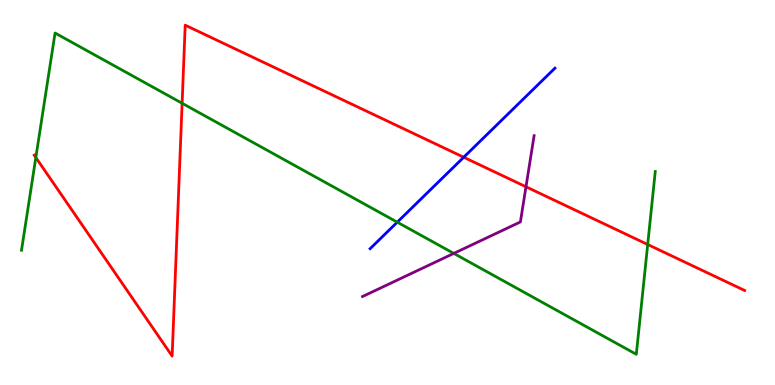[{'lines': ['blue', 'red'], 'intersections': [{'x': 5.98, 'y': 5.92}]}, {'lines': ['green', 'red'], 'intersections': [{'x': 0.462, 'y': 5.91}, {'x': 2.35, 'y': 7.32}, {'x': 8.36, 'y': 3.65}]}, {'lines': ['purple', 'red'], 'intersections': [{'x': 6.79, 'y': 5.15}]}, {'lines': ['blue', 'green'], 'intersections': [{'x': 5.13, 'y': 4.23}]}, {'lines': ['blue', 'purple'], 'intersections': []}, {'lines': ['green', 'purple'], 'intersections': [{'x': 5.86, 'y': 3.42}]}]